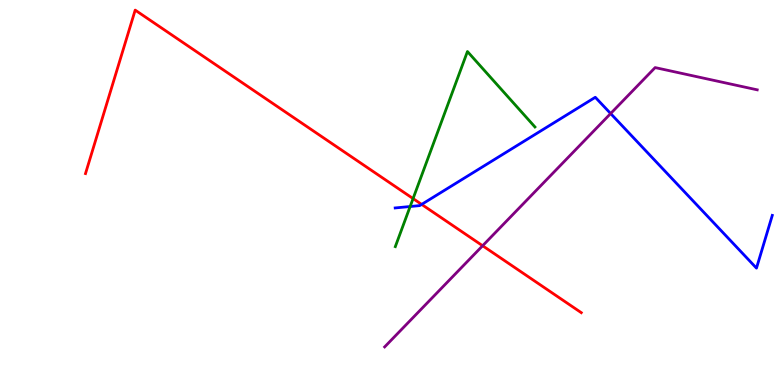[{'lines': ['blue', 'red'], 'intersections': [{'x': 5.44, 'y': 4.69}]}, {'lines': ['green', 'red'], 'intersections': [{'x': 5.33, 'y': 4.84}]}, {'lines': ['purple', 'red'], 'intersections': [{'x': 6.23, 'y': 3.62}]}, {'lines': ['blue', 'green'], 'intersections': [{'x': 5.29, 'y': 4.64}]}, {'lines': ['blue', 'purple'], 'intersections': [{'x': 7.88, 'y': 7.05}]}, {'lines': ['green', 'purple'], 'intersections': []}]